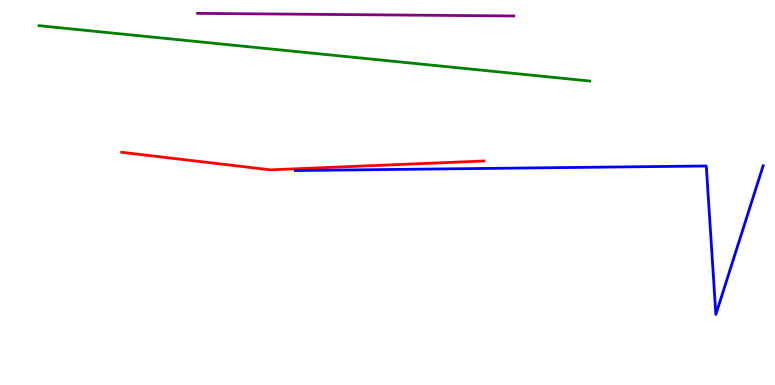[{'lines': ['blue', 'red'], 'intersections': []}, {'lines': ['green', 'red'], 'intersections': []}, {'lines': ['purple', 'red'], 'intersections': []}, {'lines': ['blue', 'green'], 'intersections': []}, {'lines': ['blue', 'purple'], 'intersections': []}, {'lines': ['green', 'purple'], 'intersections': []}]